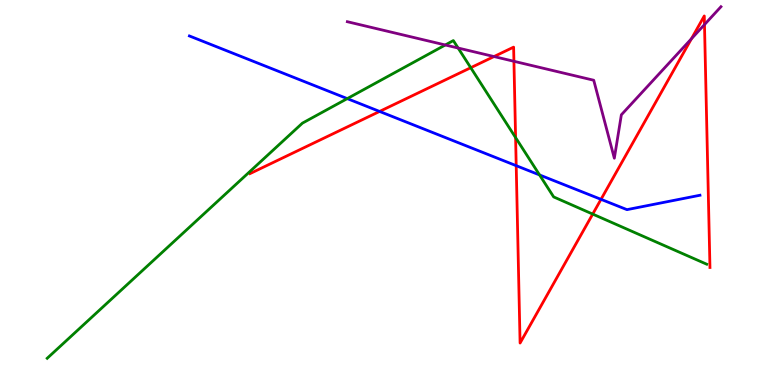[{'lines': ['blue', 'red'], 'intersections': [{'x': 4.9, 'y': 7.11}, {'x': 6.66, 'y': 5.7}, {'x': 7.76, 'y': 4.82}]}, {'lines': ['green', 'red'], 'intersections': [{'x': 6.07, 'y': 8.24}, {'x': 6.65, 'y': 6.43}, {'x': 7.65, 'y': 4.44}]}, {'lines': ['purple', 'red'], 'intersections': [{'x': 6.37, 'y': 8.53}, {'x': 6.63, 'y': 8.41}, {'x': 8.92, 'y': 8.99}, {'x': 9.09, 'y': 9.36}]}, {'lines': ['blue', 'green'], 'intersections': [{'x': 4.48, 'y': 7.44}, {'x': 6.96, 'y': 5.46}]}, {'lines': ['blue', 'purple'], 'intersections': []}, {'lines': ['green', 'purple'], 'intersections': [{'x': 5.75, 'y': 8.83}, {'x': 5.91, 'y': 8.75}]}]